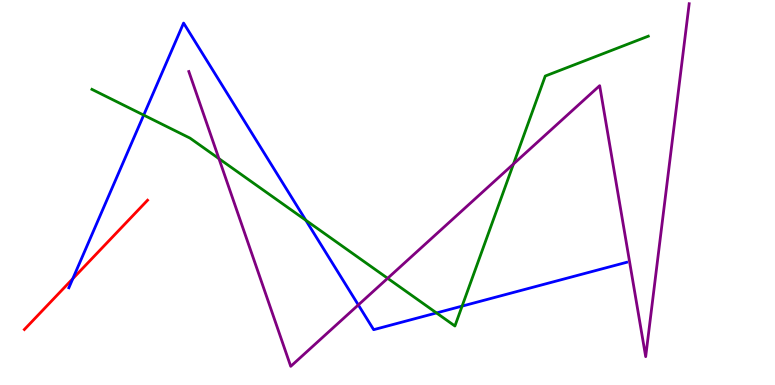[{'lines': ['blue', 'red'], 'intersections': [{'x': 0.939, 'y': 2.76}]}, {'lines': ['green', 'red'], 'intersections': []}, {'lines': ['purple', 'red'], 'intersections': []}, {'lines': ['blue', 'green'], 'intersections': [{'x': 1.85, 'y': 7.01}, {'x': 3.95, 'y': 4.28}, {'x': 5.63, 'y': 1.87}, {'x': 5.96, 'y': 2.05}]}, {'lines': ['blue', 'purple'], 'intersections': [{'x': 4.62, 'y': 2.08}]}, {'lines': ['green', 'purple'], 'intersections': [{'x': 2.83, 'y': 5.88}, {'x': 5.0, 'y': 2.77}, {'x': 6.63, 'y': 5.74}]}]